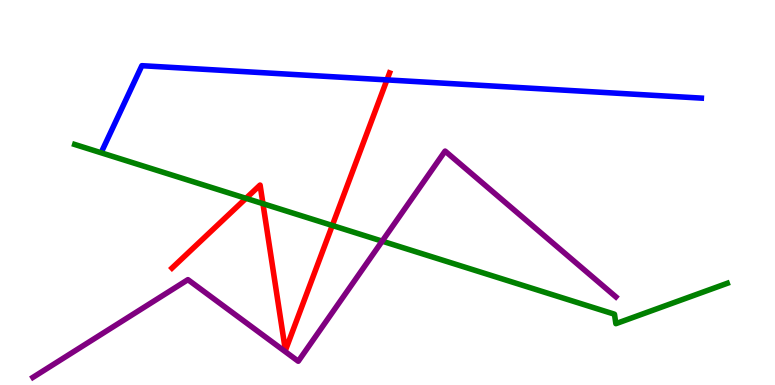[{'lines': ['blue', 'red'], 'intersections': [{'x': 4.99, 'y': 7.92}]}, {'lines': ['green', 'red'], 'intersections': [{'x': 3.17, 'y': 4.85}, {'x': 3.39, 'y': 4.71}, {'x': 4.29, 'y': 4.14}]}, {'lines': ['purple', 'red'], 'intersections': []}, {'lines': ['blue', 'green'], 'intersections': []}, {'lines': ['blue', 'purple'], 'intersections': []}, {'lines': ['green', 'purple'], 'intersections': [{'x': 4.93, 'y': 3.74}]}]